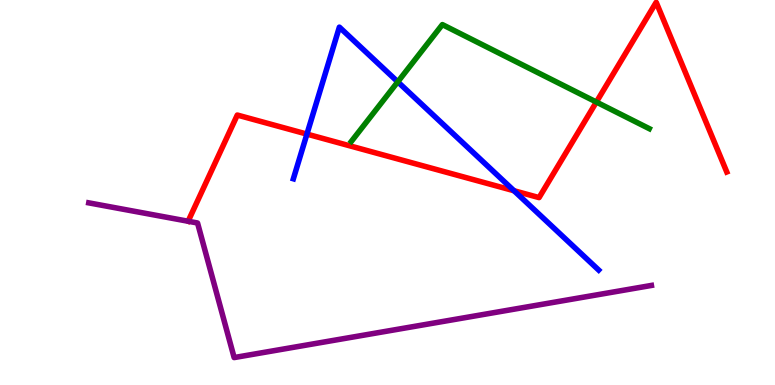[{'lines': ['blue', 'red'], 'intersections': [{'x': 3.96, 'y': 6.52}, {'x': 6.63, 'y': 5.05}]}, {'lines': ['green', 'red'], 'intersections': [{'x': 7.7, 'y': 7.35}]}, {'lines': ['purple', 'red'], 'intersections': []}, {'lines': ['blue', 'green'], 'intersections': [{'x': 5.13, 'y': 7.87}]}, {'lines': ['blue', 'purple'], 'intersections': []}, {'lines': ['green', 'purple'], 'intersections': []}]